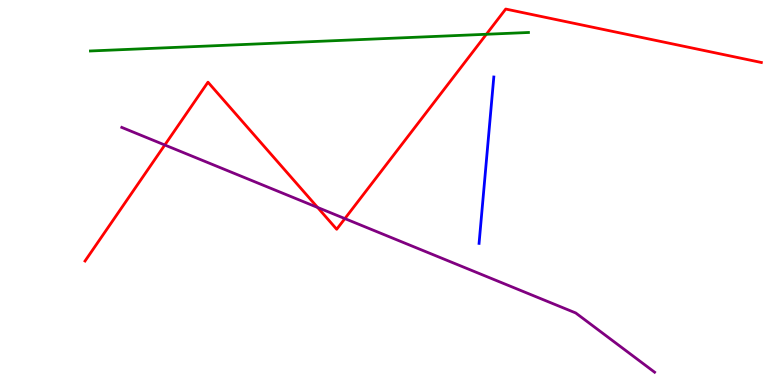[{'lines': ['blue', 'red'], 'intersections': []}, {'lines': ['green', 'red'], 'intersections': [{'x': 6.28, 'y': 9.11}]}, {'lines': ['purple', 'red'], 'intersections': [{'x': 2.13, 'y': 6.23}, {'x': 4.1, 'y': 4.61}, {'x': 4.45, 'y': 4.32}]}, {'lines': ['blue', 'green'], 'intersections': []}, {'lines': ['blue', 'purple'], 'intersections': []}, {'lines': ['green', 'purple'], 'intersections': []}]